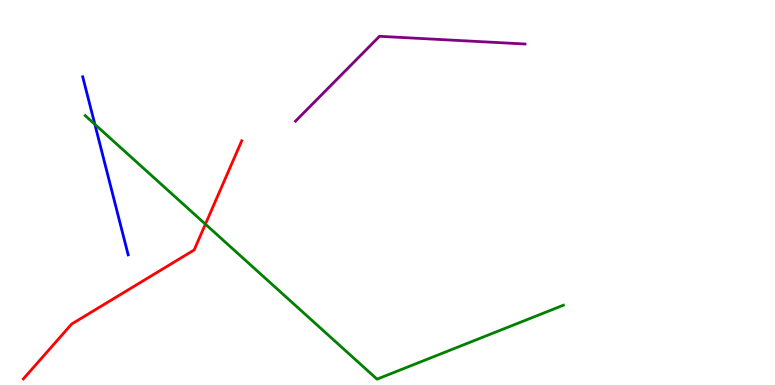[{'lines': ['blue', 'red'], 'intersections': []}, {'lines': ['green', 'red'], 'intersections': [{'x': 2.65, 'y': 4.18}]}, {'lines': ['purple', 'red'], 'intersections': []}, {'lines': ['blue', 'green'], 'intersections': [{'x': 1.22, 'y': 6.77}]}, {'lines': ['blue', 'purple'], 'intersections': []}, {'lines': ['green', 'purple'], 'intersections': []}]